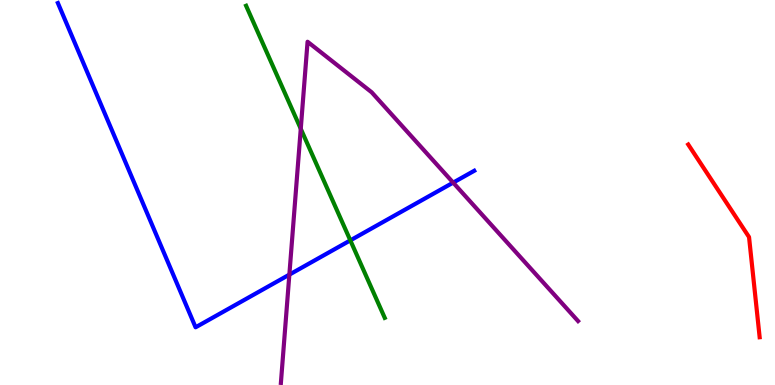[{'lines': ['blue', 'red'], 'intersections': []}, {'lines': ['green', 'red'], 'intersections': []}, {'lines': ['purple', 'red'], 'intersections': []}, {'lines': ['blue', 'green'], 'intersections': [{'x': 4.52, 'y': 3.76}]}, {'lines': ['blue', 'purple'], 'intersections': [{'x': 3.73, 'y': 2.87}, {'x': 5.85, 'y': 5.26}]}, {'lines': ['green', 'purple'], 'intersections': [{'x': 3.88, 'y': 6.65}]}]